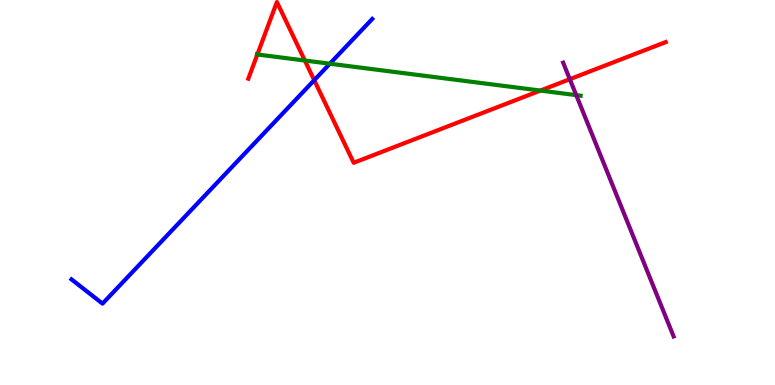[{'lines': ['blue', 'red'], 'intersections': [{'x': 4.05, 'y': 7.92}]}, {'lines': ['green', 'red'], 'intersections': [{'x': 3.32, 'y': 8.59}, {'x': 3.93, 'y': 8.43}, {'x': 6.97, 'y': 7.65}]}, {'lines': ['purple', 'red'], 'intersections': [{'x': 7.35, 'y': 7.94}]}, {'lines': ['blue', 'green'], 'intersections': [{'x': 4.26, 'y': 8.35}]}, {'lines': ['blue', 'purple'], 'intersections': []}, {'lines': ['green', 'purple'], 'intersections': [{'x': 7.44, 'y': 7.53}]}]